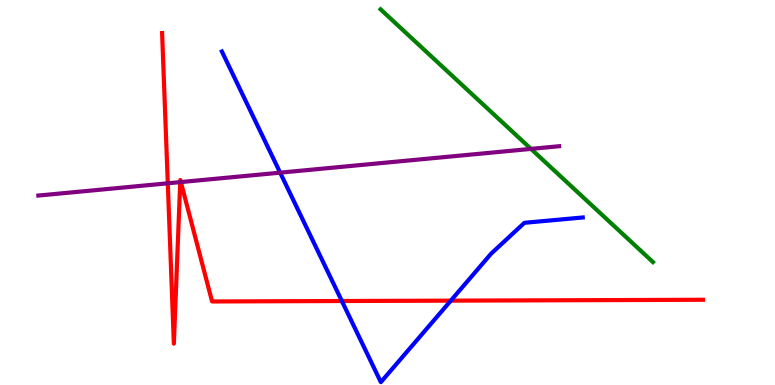[{'lines': ['blue', 'red'], 'intersections': [{'x': 4.41, 'y': 2.18}, {'x': 5.82, 'y': 2.19}]}, {'lines': ['green', 'red'], 'intersections': []}, {'lines': ['purple', 'red'], 'intersections': [{'x': 2.17, 'y': 5.24}, {'x': 2.33, 'y': 5.27}, {'x': 2.33, 'y': 5.27}]}, {'lines': ['blue', 'green'], 'intersections': []}, {'lines': ['blue', 'purple'], 'intersections': [{'x': 3.61, 'y': 5.52}]}, {'lines': ['green', 'purple'], 'intersections': [{'x': 6.85, 'y': 6.13}]}]